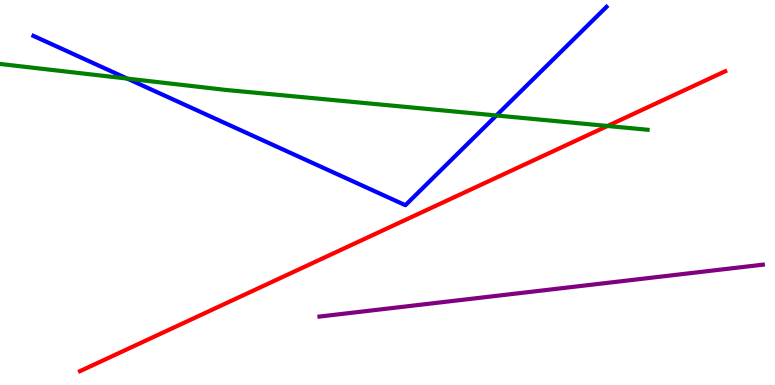[{'lines': ['blue', 'red'], 'intersections': []}, {'lines': ['green', 'red'], 'intersections': [{'x': 7.84, 'y': 6.73}]}, {'lines': ['purple', 'red'], 'intersections': []}, {'lines': ['blue', 'green'], 'intersections': [{'x': 1.64, 'y': 7.96}, {'x': 6.4, 'y': 7.0}]}, {'lines': ['blue', 'purple'], 'intersections': []}, {'lines': ['green', 'purple'], 'intersections': []}]